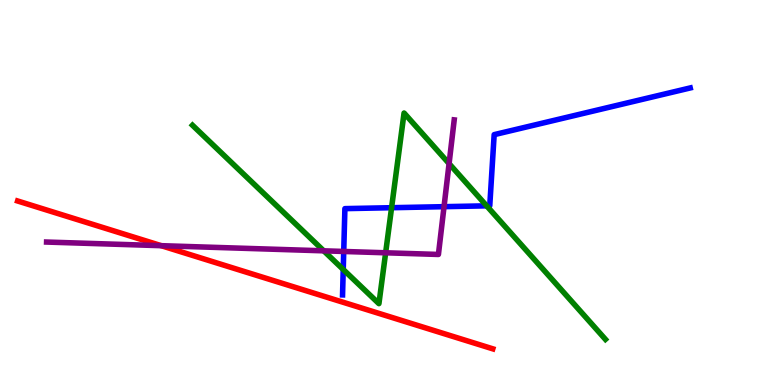[{'lines': ['blue', 'red'], 'intersections': []}, {'lines': ['green', 'red'], 'intersections': []}, {'lines': ['purple', 'red'], 'intersections': [{'x': 2.08, 'y': 3.62}]}, {'lines': ['blue', 'green'], 'intersections': [{'x': 4.43, 'y': 3.0}, {'x': 5.05, 'y': 4.6}, {'x': 6.28, 'y': 4.65}]}, {'lines': ['blue', 'purple'], 'intersections': [{'x': 4.44, 'y': 3.47}, {'x': 5.73, 'y': 4.63}]}, {'lines': ['green', 'purple'], 'intersections': [{'x': 4.18, 'y': 3.49}, {'x': 4.98, 'y': 3.43}, {'x': 5.79, 'y': 5.75}]}]